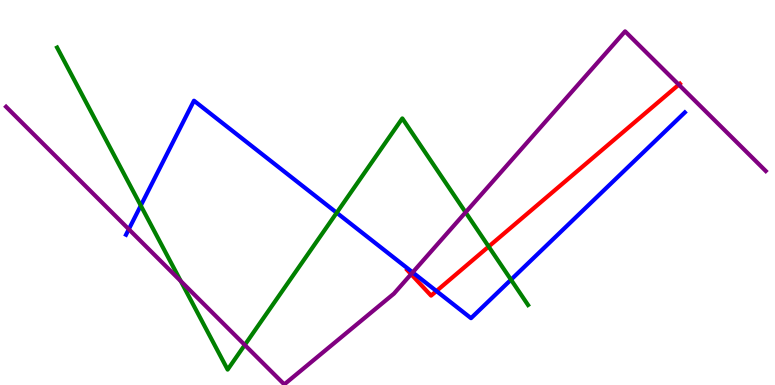[{'lines': ['blue', 'red'], 'intersections': [{'x': 5.63, 'y': 2.44}]}, {'lines': ['green', 'red'], 'intersections': [{'x': 6.31, 'y': 3.6}]}, {'lines': ['purple', 'red'], 'intersections': [{'x': 5.3, 'y': 2.88}, {'x': 8.76, 'y': 7.8}]}, {'lines': ['blue', 'green'], 'intersections': [{'x': 1.82, 'y': 4.66}, {'x': 4.34, 'y': 4.47}, {'x': 6.59, 'y': 2.74}]}, {'lines': ['blue', 'purple'], 'intersections': [{'x': 1.66, 'y': 4.05}, {'x': 5.32, 'y': 2.93}]}, {'lines': ['green', 'purple'], 'intersections': [{'x': 2.33, 'y': 2.7}, {'x': 3.16, 'y': 1.04}, {'x': 6.01, 'y': 4.49}]}]